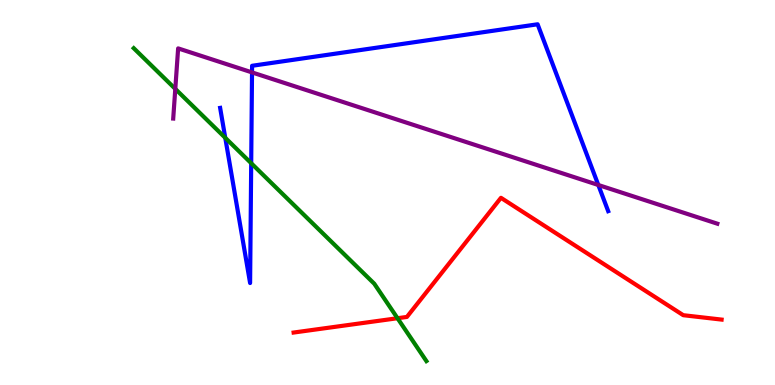[{'lines': ['blue', 'red'], 'intersections': []}, {'lines': ['green', 'red'], 'intersections': [{'x': 5.13, 'y': 1.73}]}, {'lines': ['purple', 'red'], 'intersections': []}, {'lines': ['blue', 'green'], 'intersections': [{'x': 2.91, 'y': 6.42}, {'x': 3.24, 'y': 5.76}]}, {'lines': ['blue', 'purple'], 'intersections': [{'x': 3.25, 'y': 8.12}, {'x': 7.72, 'y': 5.19}]}, {'lines': ['green', 'purple'], 'intersections': [{'x': 2.26, 'y': 7.69}]}]